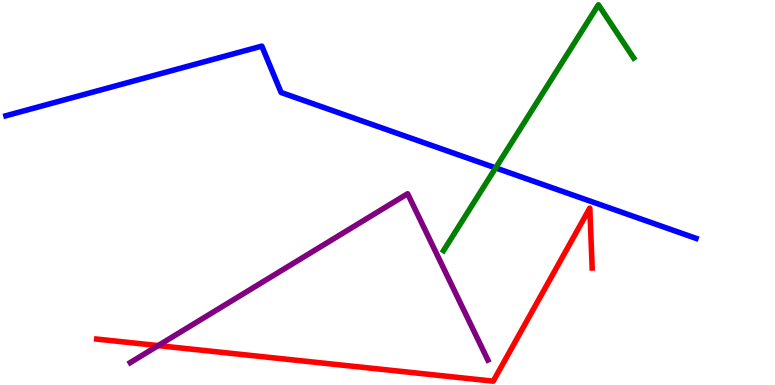[{'lines': ['blue', 'red'], 'intersections': []}, {'lines': ['green', 'red'], 'intersections': []}, {'lines': ['purple', 'red'], 'intersections': [{'x': 2.04, 'y': 1.02}]}, {'lines': ['blue', 'green'], 'intersections': [{'x': 6.4, 'y': 5.64}]}, {'lines': ['blue', 'purple'], 'intersections': []}, {'lines': ['green', 'purple'], 'intersections': []}]